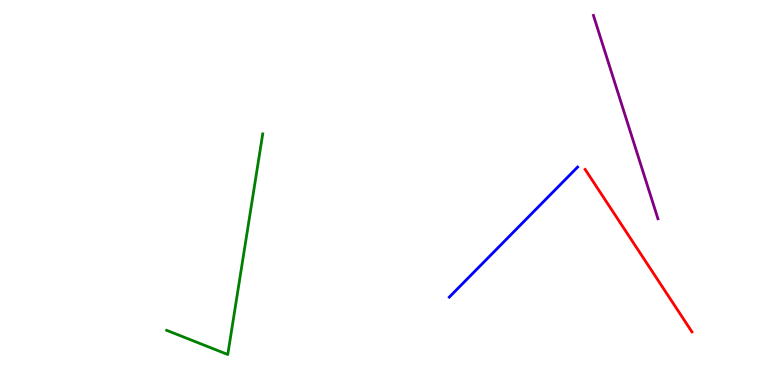[{'lines': ['blue', 'red'], 'intersections': []}, {'lines': ['green', 'red'], 'intersections': []}, {'lines': ['purple', 'red'], 'intersections': []}, {'lines': ['blue', 'green'], 'intersections': []}, {'lines': ['blue', 'purple'], 'intersections': []}, {'lines': ['green', 'purple'], 'intersections': []}]